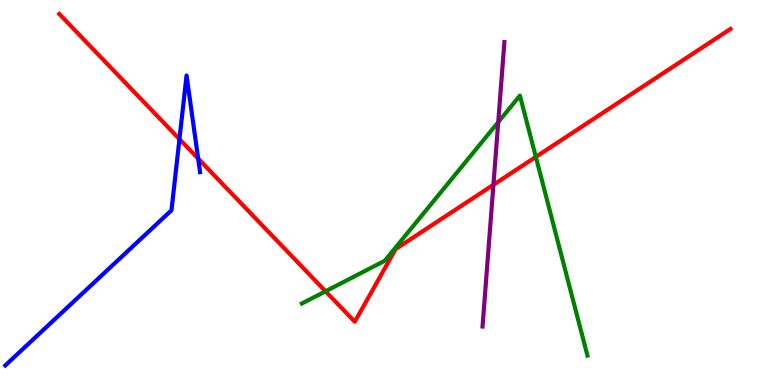[{'lines': ['blue', 'red'], 'intersections': [{'x': 2.32, 'y': 6.39}, {'x': 2.56, 'y': 5.88}]}, {'lines': ['green', 'red'], 'intersections': [{'x': 4.2, 'y': 2.43}, {'x': 6.91, 'y': 5.92}]}, {'lines': ['purple', 'red'], 'intersections': [{'x': 6.37, 'y': 5.2}]}, {'lines': ['blue', 'green'], 'intersections': []}, {'lines': ['blue', 'purple'], 'intersections': []}, {'lines': ['green', 'purple'], 'intersections': [{'x': 6.43, 'y': 6.83}]}]